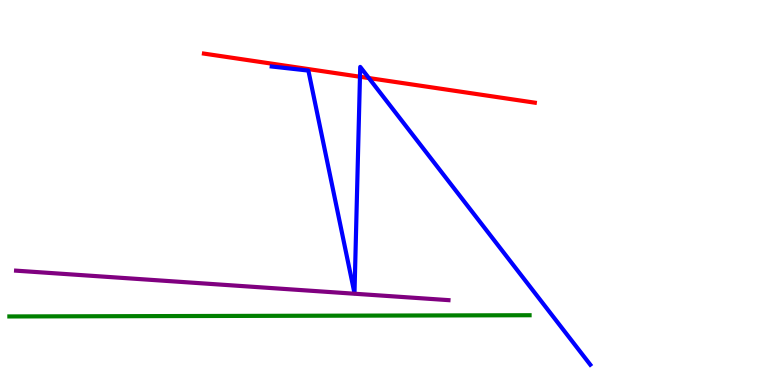[{'lines': ['blue', 'red'], 'intersections': [{'x': 4.64, 'y': 8.01}, {'x': 4.76, 'y': 7.97}]}, {'lines': ['green', 'red'], 'intersections': []}, {'lines': ['purple', 'red'], 'intersections': []}, {'lines': ['blue', 'green'], 'intersections': []}, {'lines': ['blue', 'purple'], 'intersections': []}, {'lines': ['green', 'purple'], 'intersections': []}]